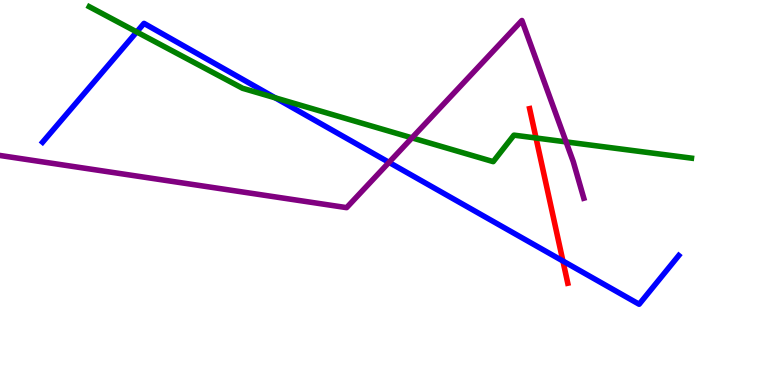[{'lines': ['blue', 'red'], 'intersections': [{'x': 7.26, 'y': 3.22}]}, {'lines': ['green', 'red'], 'intersections': [{'x': 6.92, 'y': 6.42}]}, {'lines': ['purple', 'red'], 'intersections': []}, {'lines': ['blue', 'green'], 'intersections': [{'x': 1.76, 'y': 9.17}, {'x': 3.55, 'y': 7.46}]}, {'lines': ['blue', 'purple'], 'intersections': [{'x': 5.02, 'y': 5.78}]}, {'lines': ['green', 'purple'], 'intersections': [{'x': 5.32, 'y': 6.42}, {'x': 7.3, 'y': 6.31}]}]